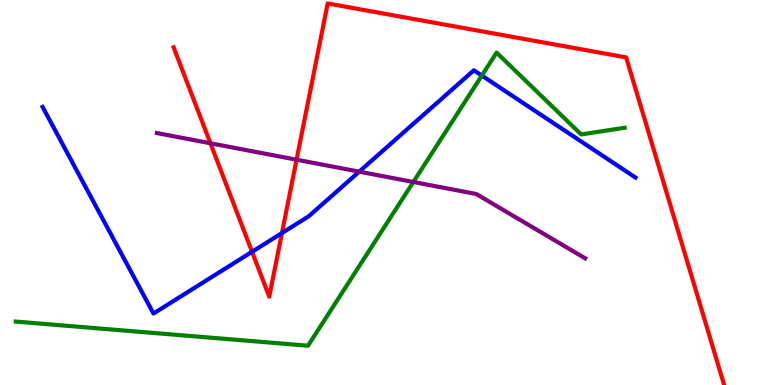[{'lines': ['blue', 'red'], 'intersections': [{'x': 3.25, 'y': 3.46}, {'x': 3.64, 'y': 3.95}]}, {'lines': ['green', 'red'], 'intersections': []}, {'lines': ['purple', 'red'], 'intersections': [{'x': 2.72, 'y': 6.28}, {'x': 3.83, 'y': 5.85}]}, {'lines': ['blue', 'green'], 'intersections': [{'x': 6.22, 'y': 8.04}]}, {'lines': ['blue', 'purple'], 'intersections': [{'x': 4.63, 'y': 5.54}]}, {'lines': ['green', 'purple'], 'intersections': [{'x': 5.33, 'y': 5.27}]}]